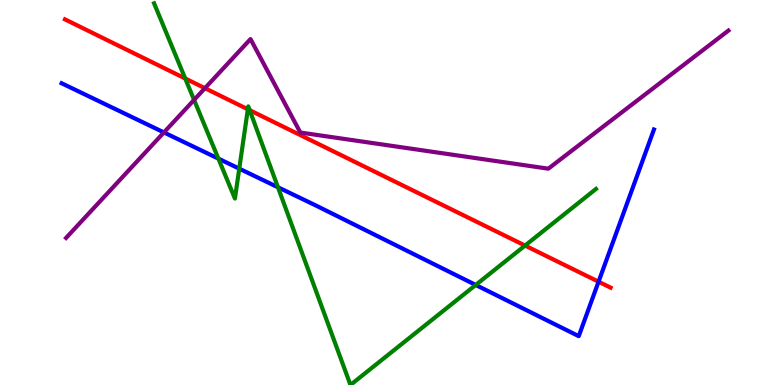[{'lines': ['blue', 'red'], 'intersections': [{'x': 7.72, 'y': 2.68}]}, {'lines': ['green', 'red'], 'intersections': [{'x': 2.39, 'y': 7.96}, {'x': 3.2, 'y': 7.16}, {'x': 3.22, 'y': 7.14}, {'x': 6.77, 'y': 3.62}]}, {'lines': ['purple', 'red'], 'intersections': [{'x': 2.64, 'y': 7.71}]}, {'lines': ['blue', 'green'], 'intersections': [{'x': 2.82, 'y': 5.88}, {'x': 3.09, 'y': 5.62}, {'x': 3.59, 'y': 5.14}, {'x': 6.14, 'y': 2.6}]}, {'lines': ['blue', 'purple'], 'intersections': [{'x': 2.11, 'y': 6.56}]}, {'lines': ['green', 'purple'], 'intersections': [{'x': 2.5, 'y': 7.41}]}]